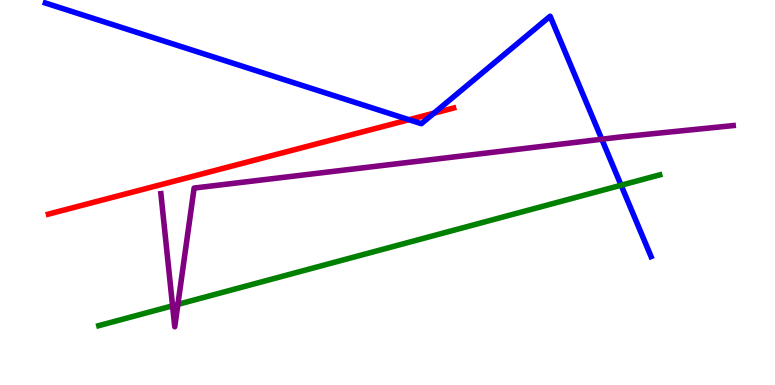[{'lines': ['blue', 'red'], 'intersections': [{'x': 5.28, 'y': 6.89}, {'x': 5.6, 'y': 7.06}]}, {'lines': ['green', 'red'], 'intersections': []}, {'lines': ['purple', 'red'], 'intersections': []}, {'lines': ['blue', 'green'], 'intersections': [{'x': 8.01, 'y': 5.19}]}, {'lines': ['blue', 'purple'], 'intersections': [{'x': 7.77, 'y': 6.38}]}, {'lines': ['green', 'purple'], 'intersections': [{'x': 2.23, 'y': 2.06}, {'x': 2.3, 'y': 2.09}]}]